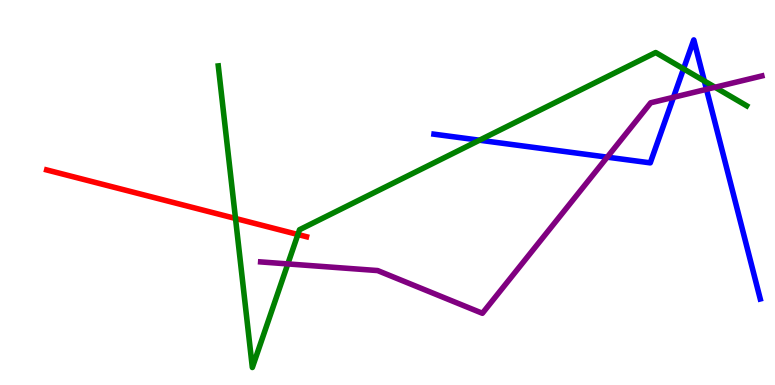[{'lines': ['blue', 'red'], 'intersections': []}, {'lines': ['green', 'red'], 'intersections': [{'x': 3.04, 'y': 4.33}, {'x': 3.84, 'y': 3.91}]}, {'lines': ['purple', 'red'], 'intersections': []}, {'lines': ['blue', 'green'], 'intersections': [{'x': 6.19, 'y': 6.36}, {'x': 8.82, 'y': 8.21}, {'x': 9.09, 'y': 7.9}]}, {'lines': ['blue', 'purple'], 'intersections': [{'x': 7.84, 'y': 5.92}, {'x': 8.69, 'y': 7.47}, {'x': 9.12, 'y': 7.68}]}, {'lines': ['green', 'purple'], 'intersections': [{'x': 3.71, 'y': 3.14}, {'x': 9.23, 'y': 7.73}]}]